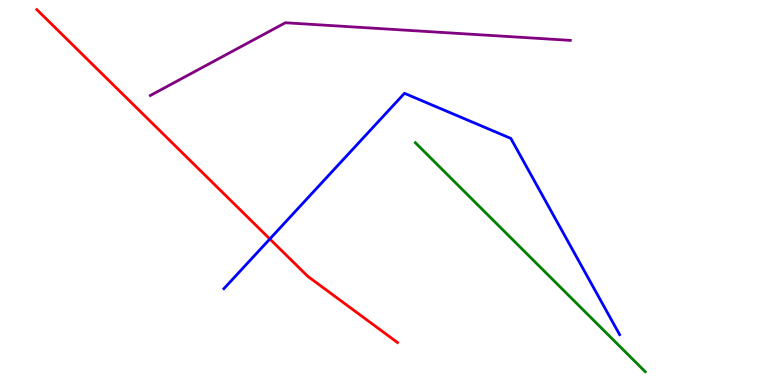[{'lines': ['blue', 'red'], 'intersections': [{'x': 3.48, 'y': 3.79}]}, {'lines': ['green', 'red'], 'intersections': []}, {'lines': ['purple', 'red'], 'intersections': []}, {'lines': ['blue', 'green'], 'intersections': []}, {'lines': ['blue', 'purple'], 'intersections': []}, {'lines': ['green', 'purple'], 'intersections': []}]